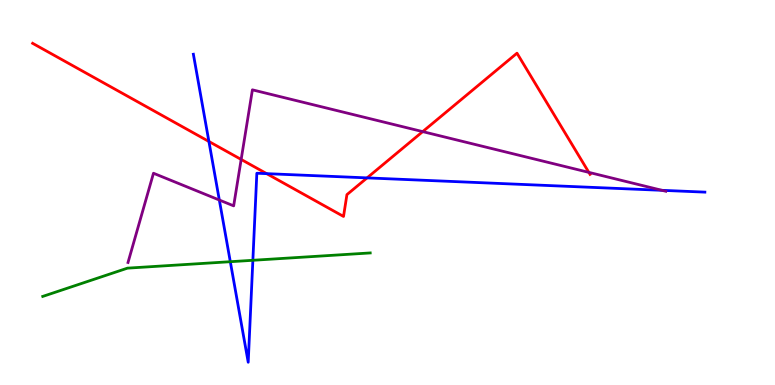[{'lines': ['blue', 'red'], 'intersections': [{'x': 2.7, 'y': 6.33}, {'x': 3.44, 'y': 5.49}, {'x': 4.74, 'y': 5.38}]}, {'lines': ['green', 'red'], 'intersections': []}, {'lines': ['purple', 'red'], 'intersections': [{'x': 3.11, 'y': 5.86}, {'x': 5.45, 'y': 6.58}, {'x': 7.6, 'y': 5.52}]}, {'lines': ['blue', 'green'], 'intersections': [{'x': 2.97, 'y': 3.2}, {'x': 3.26, 'y': 3.24}]}, {'lines': ['blue', 'purple'], 'intersections': [{'x': 2.83, 'y': 4.8}, {'x': 8.54, 'y': 5.06}]}, {'lines': ['green', 'purple'], 'intersections': []}]